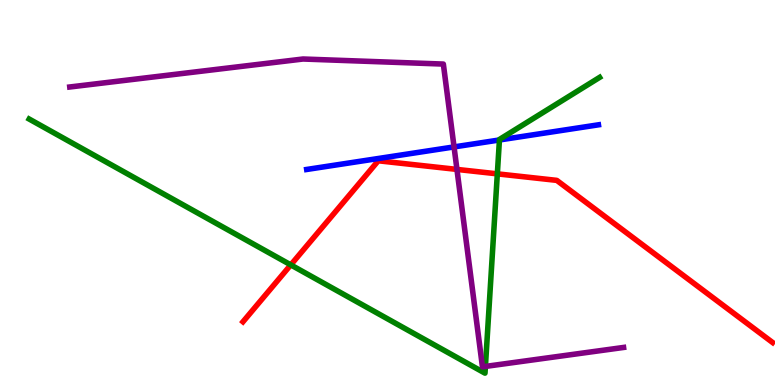[{'lines': ['blue', 'red'], 'intersections': []}, {'lines': ['green', 'red'], 'intersections': [{'x': 3.75, 'y': 3.12}, {'x': 6.42, 'y': 5.48}]}, {'lines': ['purple', 'red'], 'intersections': [{'x': 5.9, 'y': 5.6}]}, {'lines': ['blue', 'green'], 'intersections': [{'x': 6.44, 'y': 6.36}]}, {'lines': ['blue', 'purple'], 'intersections': [{'x': 5.86, 'y': 6.18}]}, {'lines': ['green', 'purple'], 'intersections': [{'x': 6.26, 'y': 0.482}]}]